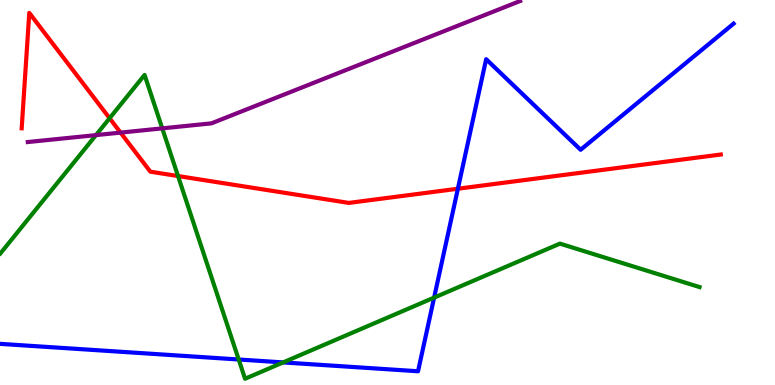[{'lines': ['blue', 'red'], 'intersections': [{'x': 5.91, 'y': 5.1}]}, {'lines': ['green', 'red'], 'intersections': [{'x': 1.41, 'y': 6.93}, {'x': 2.3, 'y': 5.43}]}, {'lines': ['purple', 'red'], 'intersections': [{'x': 1.56, 'y': 6.56}]}, {'lines': ['blue', 'green'], 'intersections': [{'x': 3.08, 'y': 0.662}, {'x': 3.65, 'y': 0.587}, {'x': 5.6, 'y': 2.27}]}, {'lines': ['blue', 'purple'], 'intersections': []}, {'lines': ['green', 'purple'], 'intersections': [{'x': 1.24, 'y': 6.49}, {'x': 2.09, 'y': 6.67}]}]